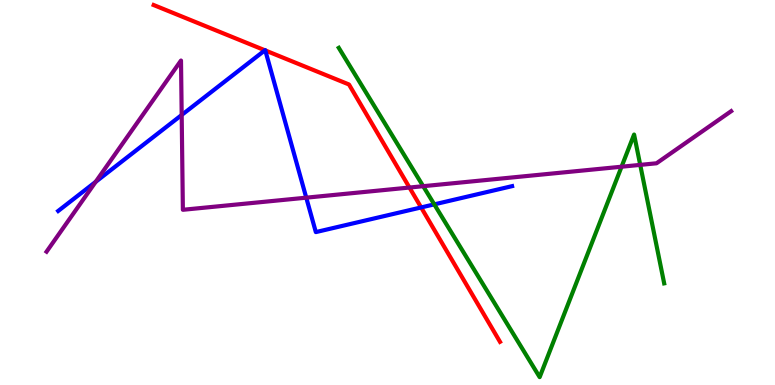[{'lines': ['blue', 'red'], 'intersections': [{'x': 3.42, 'y': 8.69}, {'x': 3.42, 'y': 8.69}, {'x': 5.43, 'y': 4.61}]}, {'lines': ['green', 'red'], 'intersections': []}, {'lines': ['purple', 'red'], 'intersections': [{'x': 5.28, 'y': 5.13}]}, {'lines': ['blue', 'green'], 'intersections': [{'x': 5.6, 'y': 4.69}]}, {'lines': ['blue', 'purple'], 'intersections': [{'x': 1.23, 'y': 5.28}, {'x': 2.34, 'y': 7.01}, {'x': 3.95, 'y': 4.87}]}, {'lines': ['green', 'purple'], 'intersections': [{'x': 5.46, 'y': 5.16}, {'x': 8.02, 'y': 5.67}, {'x': 8.26, 'y': 5.72}]}]